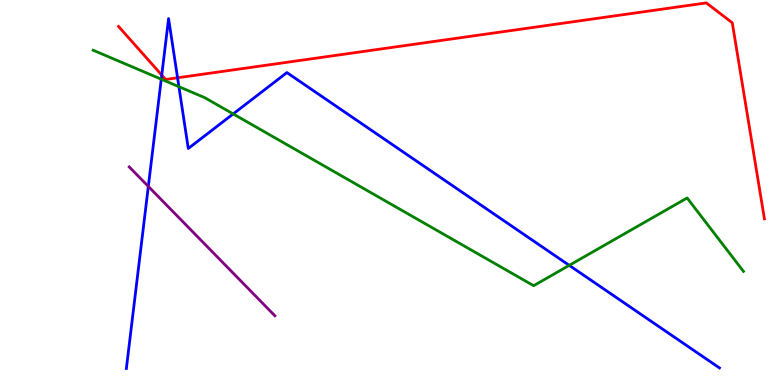[{'lines': ['blue', 'red'], 'intersections': [{'x': 2.09, 'y': 8.05}, {'x': 2.29, 'y': 7.98}]}, {'lines': ['green', 'red'], 'intersections': []}, {'lines': ['purple', 'red'], 'intersections': []}, {'lines': ['blue', 'green'], 'intersections': [{'x': 2.08, 'y': 7.94}, {'x': 2.31, 'y': 7.75}, {'x': 3.01, 'y': 7.04}, {'x': 7.34, 'y': 3.11}]}, {'lines': ['blue', 'purple'], 'intersections': [{'x': 1.91, 'y': 5.16}]}, {'lines': ['green', 'purple'], 'intersections': []}]